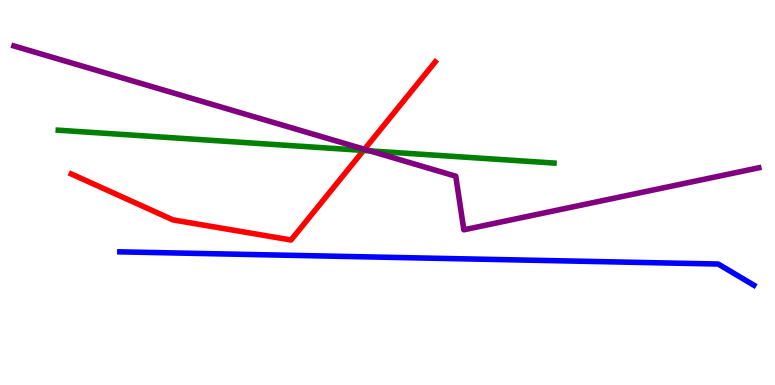[{'lines': ['blue', 'red'], 'intersections': []}, {'lines': ['green', 'red'], 'intersections': [{'x': 4.69, 'y': 6.09}]}, {'lines': ['purple', 'red'], 'intersections': [{'x': 4.7, 'y': 6.12}]}, {'lines': ['blue', 'green'], 'intersections': []}, {'lines': ['blue', 'purple'], 'intersections': []}, {'lines': ['green', 'purple'], 'intersections': [{'x': 4.77, 'y': 6.08}]}]